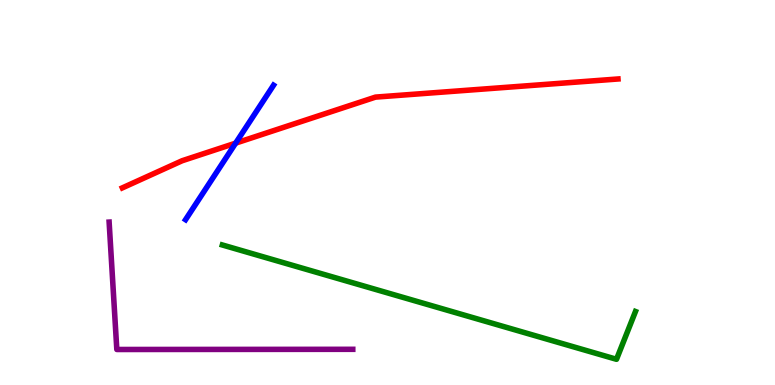[{'lines': ['blue', 'red'], 'intersections': [{'x': 3.04, 'y': 6.28}]}, {'lines': ['green', 'red'], 'intersections': []}, {'lines': ['purple', 'red'], 'intersections': []}, {'lines': ['blue', 'green'], 'intersections': []}, {'lines': ['blue', 'purple'], 'intersections': []}, {'lines': ['green', 'purple'], 'intersections': []}]